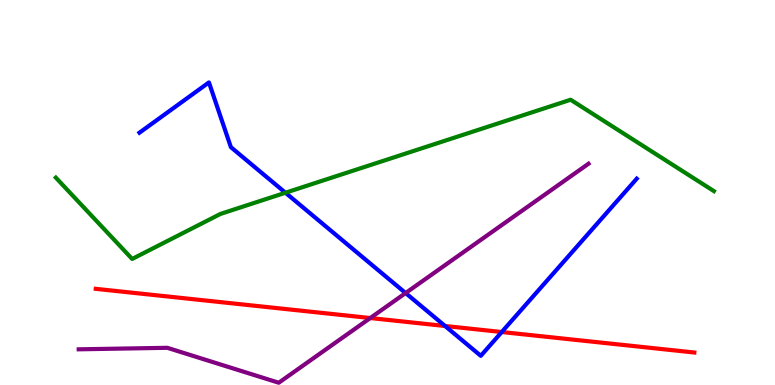[{'lines': ['blue', 'red'], 'intersections': [{'x': 5.74, 'y': 1.53}, {'x': 6.47, 'y': 1.38}]}, {'lines': ['green', 'red'], 'intersections': []}, {'lines': ['purple', 'red'], 'intersections': [{'x': 4.78, 'y': 1.74}]}, {'lines': ['blue', 'green'], 'intersections': [{'x': 3.68, 'y': 4.99}]}, {'lines': ['blue', 'purple'], 'intersections': [{'x': 5.23, 'y': 2.39}]}, {'lines': ['green', 'purple'], 'intersections': []}]